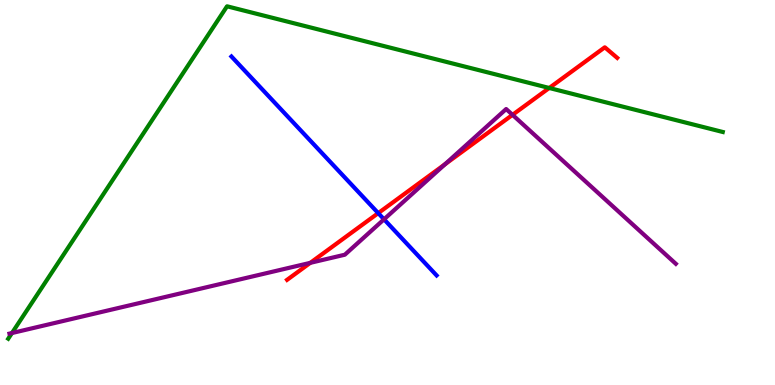[{'lines': ['blue', 'red'], 'intersections': [{'x': 4.88, 'y': 4.46}]}, {'lines': ['green', 'red'], 'intersections': [{'x': 7.09, 'y': 7.71}]}, {'lines': ['purple', 'red'], 'intersections': [{'x': 4.0, 'y': 3.17}, {'x': 5.74, 'y': 5.73}, {'x': 6.61, 'y': 7.02}]}, {'lines': ['blue', 'green'], 'intersections': []}, {'lines': ['blue', 'purple'], 'intersections': [{'x': 4.96, 'y': 4.3}]}, {'lines': ['green', 'purple'], 'intersections': [{'x': 0.154, 'y': 1.35}]}]